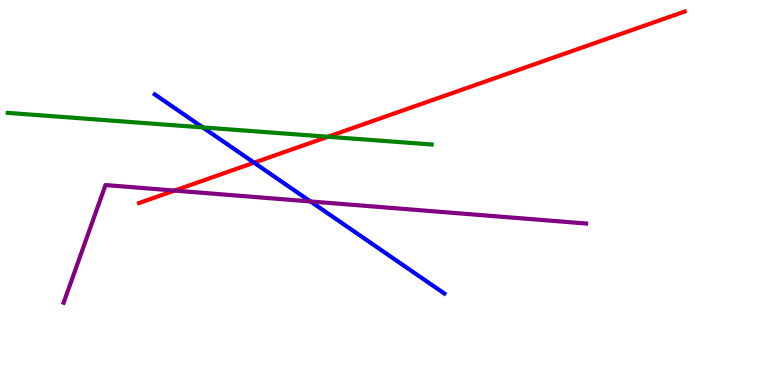[{'lines': ['blue', 'red'], 'intersections': [{'x': 3.28, 'y': 5.77}]}, {'lines': ['green', 'red'], 'intersections': [{'x': 4.23, 'y': 6.45}]}, {'lines': ['purple', 'red'], 'intersections': [{'x': 2.25, 'y': 5.05}]}, {'lines': ['blue', 'green'], 'intersections': [{'x': 2.62, 'y': 6.69}]}, {'lines': ['blue', 'purple'], 'intersections': [{'x': 4.01, 'y': 4.77}]}, {'lines': ['green', 'purple'], 'intersections': []}]